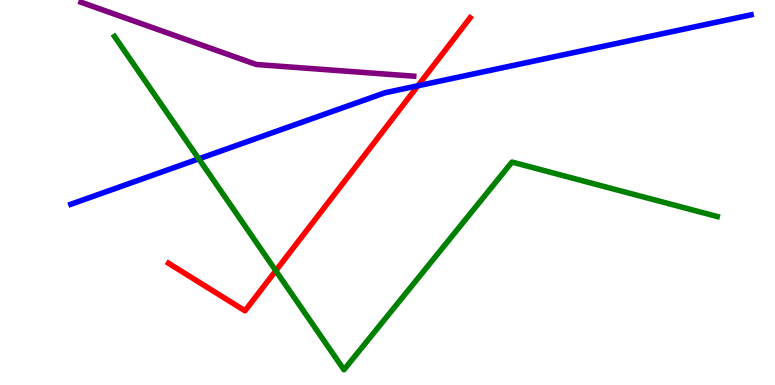[{'lines': ['blue', 'red'], 'intersections': [{'x': 5.39, 'y': 7.77}]}, {'lines': ['green', 'red'], 'intersections': [{'x': 3.56, 'y': 2.97}]}, {'lines': ['purple', 'red'], 'intersections': []}, {'lines': ['blue', 'green'], 'intersections': [{'x': 2.57, 'y': 5.87}]}, {'lines': ['blue', 'purple'], 'intersections': []}, {'lines': ['green', 'purple'], 'intersections': []}]